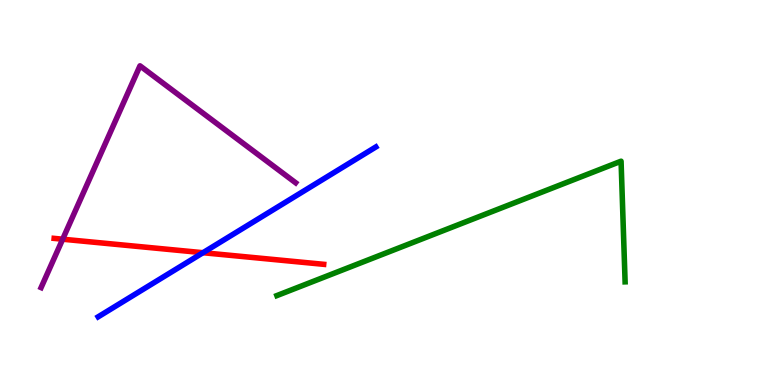[{'lines': ['blue', 'red'], 'intersections': [{'x': 2.62, 'y': 3.44}]}, {'lines': ['green', 'red'], 'intersections': []}, {'lines': ['purple', 'red'], 'intersections': [{'x': 0.809, 'y': 3.79}]}, {'lines': ['blue', 'green'], 'intersections': []}, {'lines': ['blue', 'purple'], 'intersections': []}, {'lines': ['green', 'purple'], 'intersections': []}]